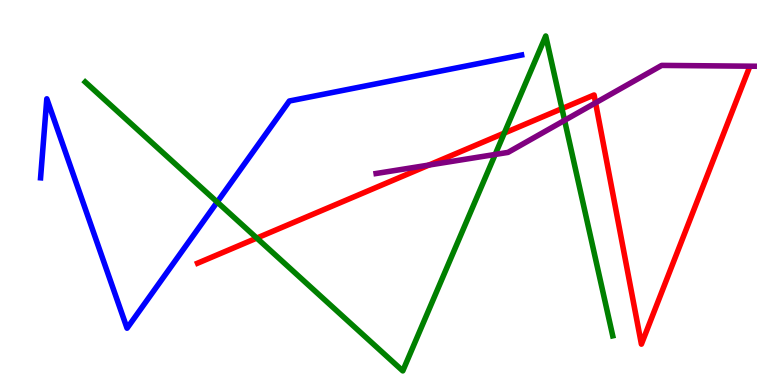[{'lines': ['blue', 'red'], 'intersections': []}, {'lines': ['green', 'red'], 'intersections': [{'x': 3.31, 'y': 3.82}, {'x': 6.51, 'y': 6.54}, {'x': 7.25, 'y': 7.18}]}, {'lines': ['purple', 'red'], 'intersections': [{'x': 5.53, 'y': 5.71}, {'x': 7.68, 'y': 7.33}]}, {'lines': ['blue', 'green'], 'intersections': [{'x': 2.8, 'y': 4.75}]}, {'lines': ['blue', 'purple'], 'intersections': []}, {'lines': ['green', 'purple'], 'intersections': [{'x': 6.39, 'y': 5.99}, {'x': 7.28, 'y': 6.87}]}]